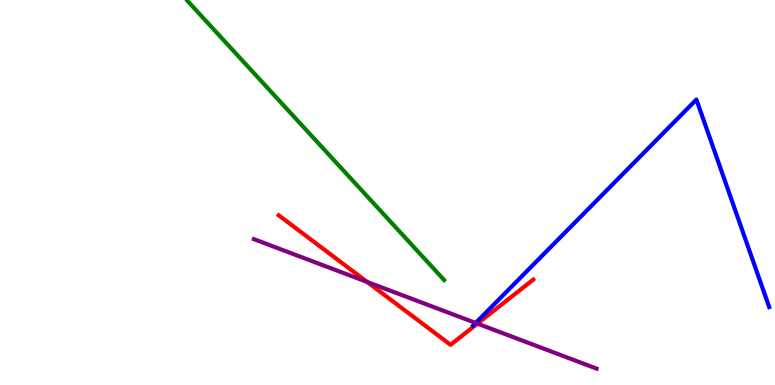[{'lines': ['blue', 'red'], 'intersections': []}, {'lines': ['green', 'red'], 'intersections': []}, {'lines': ['purple', 'red'], 'intersections': [{'x': 4.74, 'y': 2.68}, {'x': 6.16, 'y': 1.59}]}, {'lines': ['blue', 'green'], 'intersections': []}, {'lines': ['blue', 'purple'], 'intersections': [{'x': 6.14, 'y': 1.61}]}, {'lines': ['green', 'purple'], 'intersections': []}]